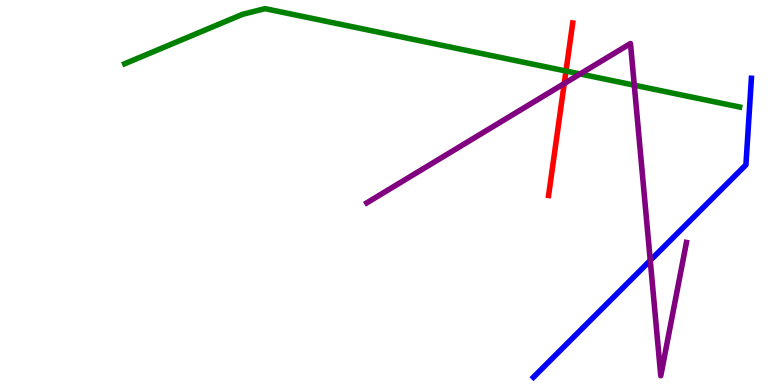[{'lines': ['blue', 'red'], 'intersections': []}, {'lines': ['green', 'red'], 'intersections': [{'x': 7.3, 'y': 8.16}]}, {'lines': ['purple', 'red'], 'intersections': [{'x': 7.28, 'y': 7.83}]}, {'lines': ['blue', 'green'], 'intersections': []}, {'lines': ['blue', 'purple'], 'intersections': [{'x': 8.39, 'y': 3.23}]}, {'lines': ['green', 'purple'], 'intersections': [{'x': 7.49, 'y': 8.08}, {'x': 8.18, 'y': 7.79}]}]